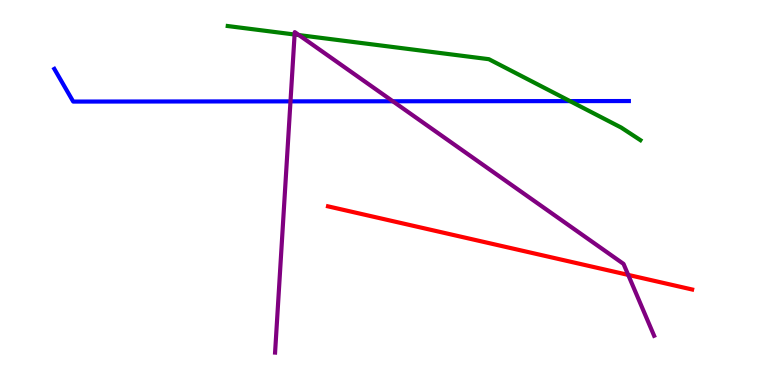[{'lines': ['blue', 'red'], 'intersections': []}, {'lines': ['green', 'red'], 'intersections': []}, {'lines': ['purple', 'red'], 'intersections': [{'x': 8.11, 'y': 2.86}]}, {'lines': ['blue', 'green'], 'intersections': [{'x': 7.35, 'y': 7.37}]}, {'lines': ['blue', 'purple'], 'intersections': [{'x': 3.75, 'y': 7.37}, {'x': 5.07, 'y': 7.37}]}, {'lines': ['green', 'purple'], 'intersections': [{'x': 3.8, 'y': 9.1}, {'x': 3.86, 'y': 9.09}]}]